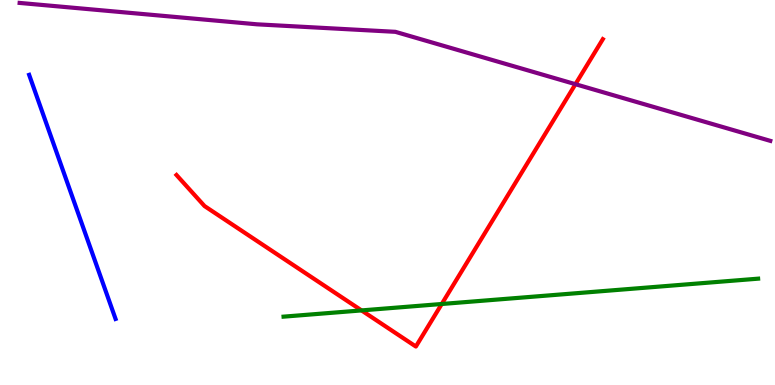[{'lines': ['blue', 'red'], 'intersections': []}, {'lines': ['green', 'red'], 'intersections': [{'x': 4.66, 'y': 1.94}, {'x': 5.7, 'y': 2.1}]}, {'lines': ['purple', 'red'], 'intersections': [{'x': 7.43, 'y': 7.81}]}, {'lines': ['blue', 'green'], 'intersections': []}, {'lines': ['blue', 'purple'], 'intersections': []}, {'lines': ['green', 'purple'], 'intersections': []}]